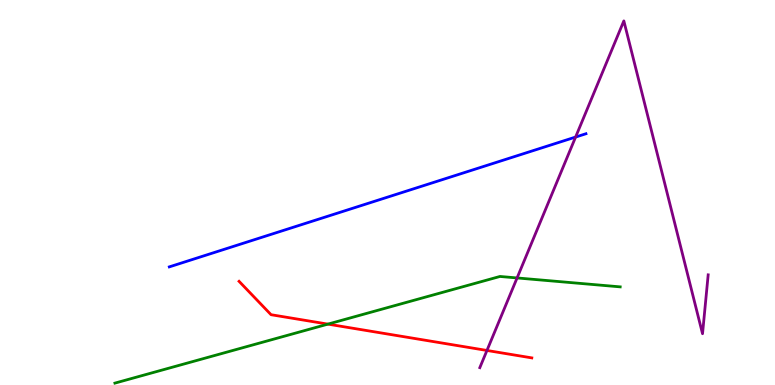[{'lines': ['blue', 'red'], 'intersections': []}, {'lines': ['green', 'red'], 'intersections': [{'x': 4.23, 'y': 1.58}]}, {'lines': ['purple', 'red'], 'intersections': [{'x': 6.28, 'y': 0.897}]}, {'lines': ['blue', 'green'], 'intersections': []}, {'lines': ['blue', 'purple'], 'intersections': [{'x': 7.43, 'y': 6.44}]}, {'lines': ['green', 'purple'], 'intersections': [{'x': 6.67, 'y': 2.78}]}]